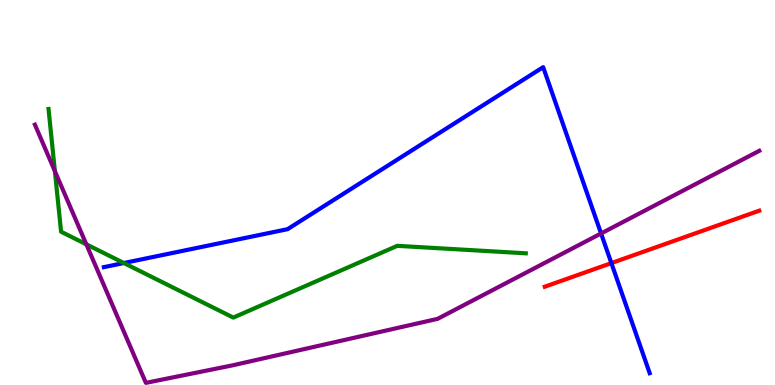[{'lines': ['blue', 'red'], 'intersections': [{'x': 7.89, 'y': 3.17}]}, {'lines': ['green', 'red'], 'intersections': []}, {'lines': ['purple', 'red'], 'intersections': []}, {'lines': ['blue', 'green'], 'intersections': [{'x': 1.6, 'y': 3.17}]}, {'lines': ['blue', 'purple'], 'intersections': [{'x': 7.76, 'y': 3.94}]}, {'lines': ['green', 'purple'], 'intersections': [{'x': 0.708, 'y': 5.55}, {'x': 1.11, 'y': 3.65}]}]